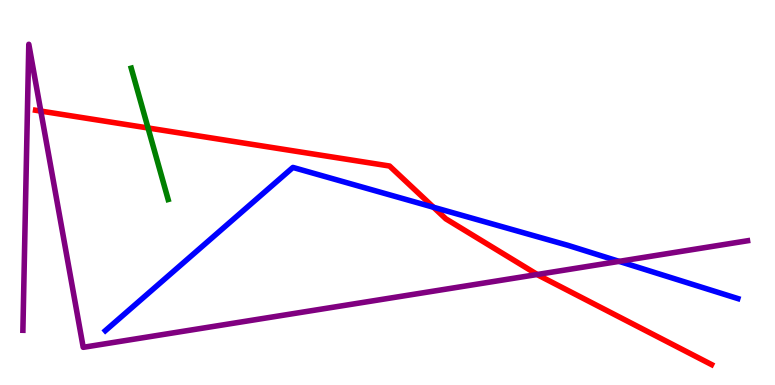[{'lines': ['blue', 'red'], 'intersections': [{'x': 5.59, 'y': 4.62}]}, {'lines': ['green', 'red'], 'intersections': [{'x': 1.91, 'y': 6.68}]}, {'lines': ['purple', 'red'], 'intersections': [{'x': 0.526, 'y': 7.11}, {'x': 6.93, 'y': 2.87}]}, {'lines': ['blue', 'green'], 'intersections': []}, {'lines': ['blue', 'purple'], 'intersections': [{'x': 7.99, 'y': 3.21}]}, {'lines': ['green', 'purple'], 'intersections': []}]